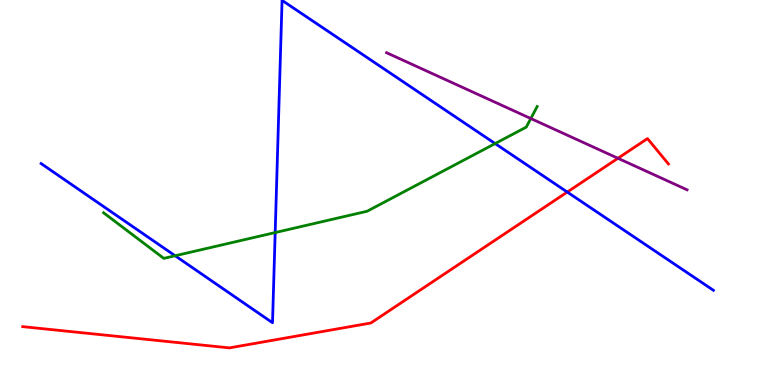[{'lines': ['blue', 'red'], 'intersections': [{'x': 7.32, 'y': 5.01}]}, {'lines': ['green', 'red'], 'intersections': []}, {'lines': ['purple', 'red'], 'intersections': [{'x': 7.97, 'y': 5.89}]}, {'lines': ['blue', 'green'], 'intersections': [{'x': 2.26, 'y': 3.36}, {'x': 3.55, 'y': 3.96}, {'x': 6.39, 'y': 6.27}]}, {'lines': ['blue', 'purple'], 'intersections': []}, {'lines': ['green', 'purple'], 'intersections': [{'x': 6.85, 'y': 6.92}]}]